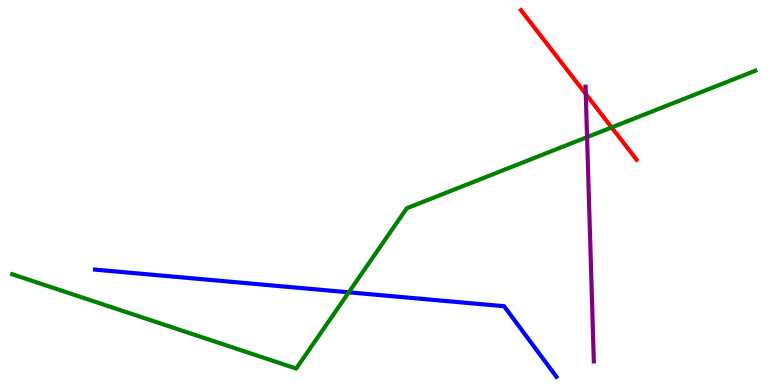[{'lines': ['blue', 'red'], 'intersections': []}, {'lines': ['green', 'red'], 'intersections': [{'x': 7.89, 'y': 6.69}]}, {'lines': ['purple', 'red'], 'intersections': [{'x': 7.56, 'y': 7.56}]}, {'lines': ['blue', 'green'], 'intersections': [{'x': 4.5, 'y': 2.41}]}, {'lines': ['blue', 'purple'], 'intersections': []}, {'lines': ['green', 'purple'], 'intersections': [{'x': 7.58, 'y': 6.44}]}]